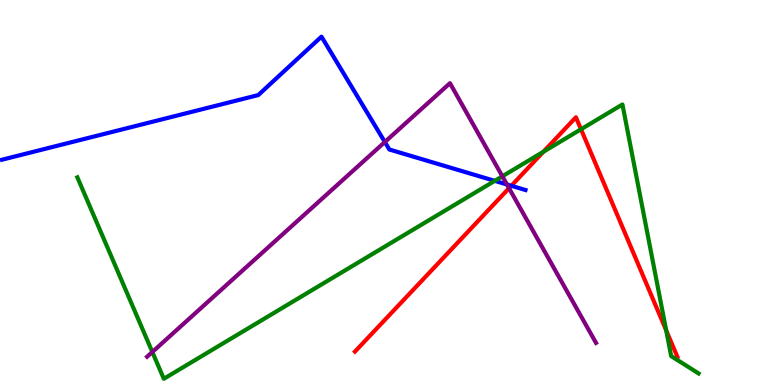[{'lines': ['blue', 'red'], 'intersections': [{'x': 6.6, 'y': 5.17}]}, {'lines': ['green', 'red'], 'intersections': [{'x': 7.01, 'y': 6.06}, {'x': 7.5, 'y': 6.64}, {'x': 8.6, 'y': 1.42}]}, {'lines': ['purple', 'red'], 'intersections': [{'x': 6.57, 'y': 5.11}]}, {'lines': ['blue', 'green'], 'intersections': [{'x': 6.38, 'y': 5.3}]}, {'lines': ['blue', 'purple'], 'intersections': [{'x': 4.97, 'y': 6.31}, {'x': 6.54, 'y': 5.21}]}, {'lines': ['green', 'purple'], 'intersections': [{'x': 1.97, 'y': 0.857}, {'x': 6.48, 'y': 5.42}]}]